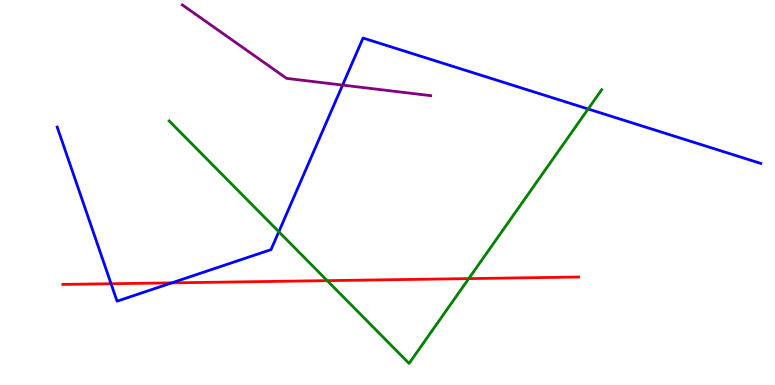[{'lines': ['blue', 'red'], 'intersections': [{'x': 1.43, 'y': 2.63}, {'x': 2.22, 'y': 2.65}]}, {'lines': ['green', 'red'], 'intersections': [{'x': 4.22, 'y': 2.71}, {'x': 6.05, 'y': 2.76}]}, {'lines': ['purple', 'red'], 'intersections': []}, {'lines': ['blue', 'green'], 'intersections': [{'x': 3.6, 'y': 3.98}, {'x': 7.59, 'y': 7.17}]}, {'lines': ['blue', 'purple'], 'intersections': [{'x': 4.42, 'y': 7.79}]}, {'lines': ['green', 'purple'], 'intersections': []}]